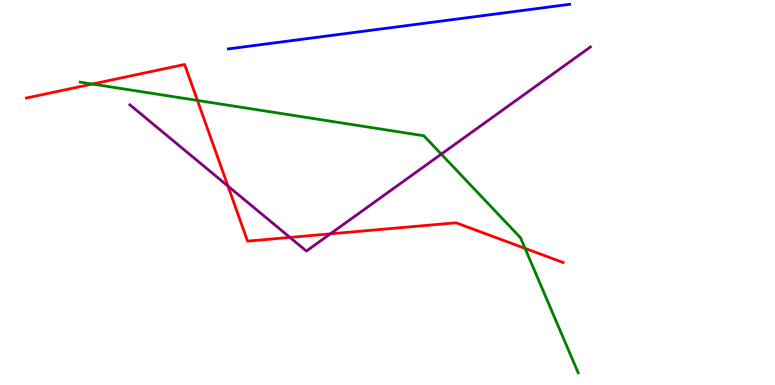[{'lines': ['blue', 'red'], 'intersections': []}, {'lines': ['green', 'red'], 'intersections': [{'x': 1.19, 'y': 7.82}, {'x': 2.55, 'y': 7.39}, {'x': 6.77, 'y': 3.55}]}, {'lines': ['purple', 'red'], 'intersections': [{'x': 2.94, 'y': 5.17}, {'x': 3.74, 'y': 3.83}, {'x': 4.26, 'y': 3.93}]}, {'lines': ['blue', 'green'], 'intersections': []}, {'lines': ['blue', 'purple'], 'intersections': []}, {'lines': ['green', 'purple'], 'intersections': [{'x': 5.69, 'y': 6.0}]}]